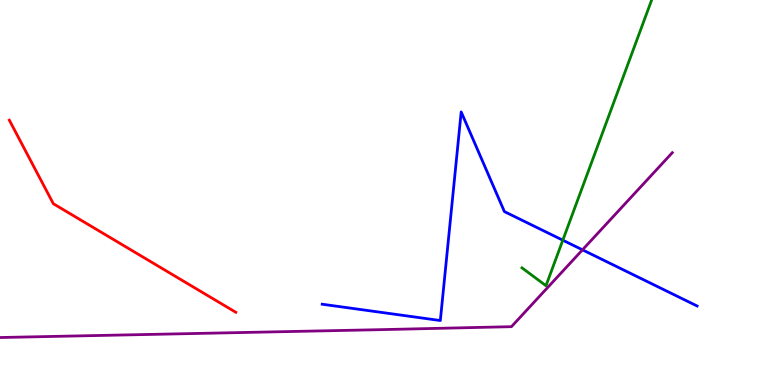[{'lines': ['blue', 'red'], 'intersections': []}, {'lines': ['green', 'red'], 'intersections': []}, {'lines': ['purple', 'red'], 'intersections': []}, {'lines': ['blue', 'green'], 'intersections': [{'x': 7.26, 'y': 3.76}]}, {'lines': ['blue', 'purple'], 'intersections': [{'x': 7.52, 'y': 3.51}]}, {'lines': ['green', 'purple'], 'intersections': []}]